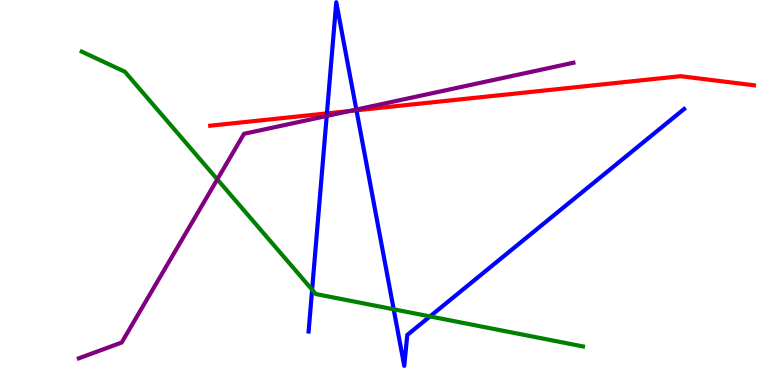[{'lines': ['blue', 'red'], 'intersections': [{'x': 4.22, 'y': 7.05}, {'x': 4.6, 'y': 7.14}]}, {'lines': ['green', 'red'], 'intersections': []}, {'lines': ['purple', 'red'], 'intersections': [{'x': 4.51, 'y': 7.12}]}, {'lines': ['blue', 'green'], 'intersections': [{'x': 4.03, 'y': 2.47}, {'x': 5.08, 'y': 1.97}, {'x': 5.55, 'y': 1.78}]}, {'lines': ['blue', 'purple'], 'intersections': [{'x': 4.22, 'y': 6.99}, {'x': 4.6, 'y': 7.15}]}, {'lines': ['green', 'purple'], 'intersections': [{'x': 2.8, 'y': 5.34}]}]